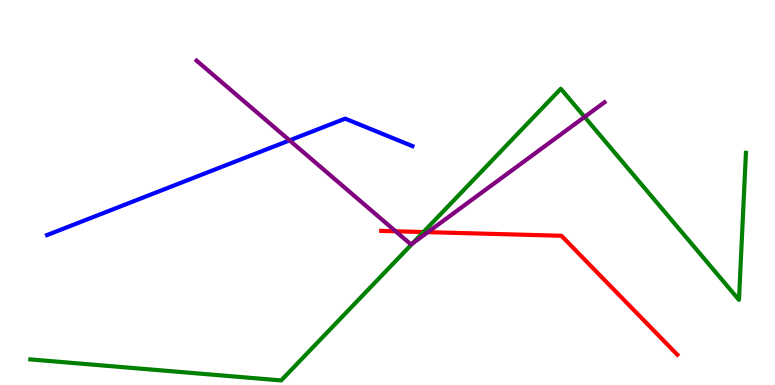[{'lines': ['blue', 'red'], 'intersections': []}, {'lines': ['green', 'red'], 'intersections': [{'x': 5.46, 'y': 3.97}]}, {'lines': ['purple', 'red'], 'intersections': [{'x': 5.1, 'y': 3.99}, {'x': 5.52, 'y': 3.97}]}, {'lines': ['blue', 'green'], 'intersections': []}, {'lines': ['blue', 'purple'], 'intersections': [{'x': 3.74, 'y': 6.35}]}, {'lines': ['green', 'purple'], 'intersections': [{'x': 5.32, 'y': 3.68}, {'x': 7.54, 'y': 6.96}]}]